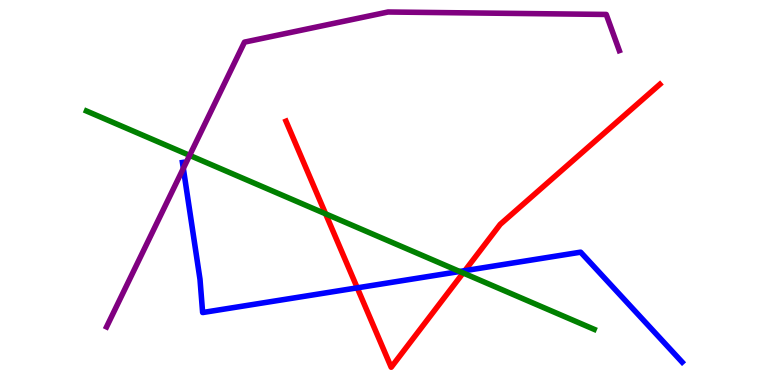[{'lines': ['blue', 'red'], 'intersections': [{'x': 4.61, 'y': 2.52}, {'x': 6.0, 'y': 2.97}]}, {'lines': ['green', 'red'], 'intersections': [{'x': 4.2, 'y': 4.45}, {'x': 5.98, 'y': 2.91}]}, {'lines': ['purple', 'red'], 'intersections': []}, {'lines': ['blue', 'green'], 'intersections': [{'x': 5.93, 'y': 2.95}]}, {'lines': ['blue', 'purple'], 'intersections': [{'x': 2.37, 'y': 5.63}]}, {'lines': ['green', 'purple'], 'intersections': [{'x': 2.45, 'y': 5.96}]}]